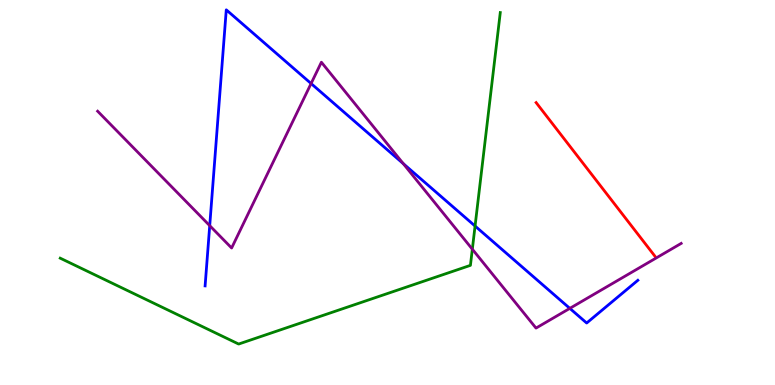[{'lines': ['blue', 'red'], 'intersections': []}, {'lines': ['green', 'red'], 'intersections': []}, {'lines': ['purple', 'red'], 'intersections': []}, {'lines': ['blue', 'green'], 'intersections': [{'x': 6.13, 'y': 4.13}]}, {'lines': ['blue', 'purple'], 'intersections': [{'x': 2.71, 'y': 4.14}, {'x': 4.01, 'y': 7.83}, {'x': 5.2, 'y': 5.75}, {'x': 7.35, 'y': 1.99}]}, {'lines': ['green', 'purple'], 'intersections': [{'x': 6.09, 'y': 3.53}]}]